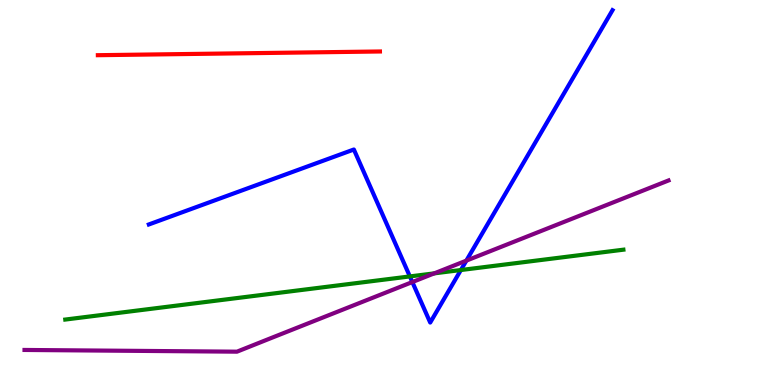[{'lines': ['blue', 'red'], 'intersections': []}, {'lines': ['green', 'red'], 'intersections': []}, {'lines': ['purple', 'red'], 'intersections': []}, {'lines': ['blue', 'green'], 'intersections': [{'x': 5.29, 'y': 2.82}, {'x': 5.95, 'y': 2.99}]}, {'lines': ['blue', 'purple'], 'intersections': [{'x': 5.32, 'y': 2.67}, {'x': 6.02, 'y': 3.23}]}, {'lines': ['green', 'purple'], 'intersections': [{'x': 5.6, 'y': 2.9}]}]